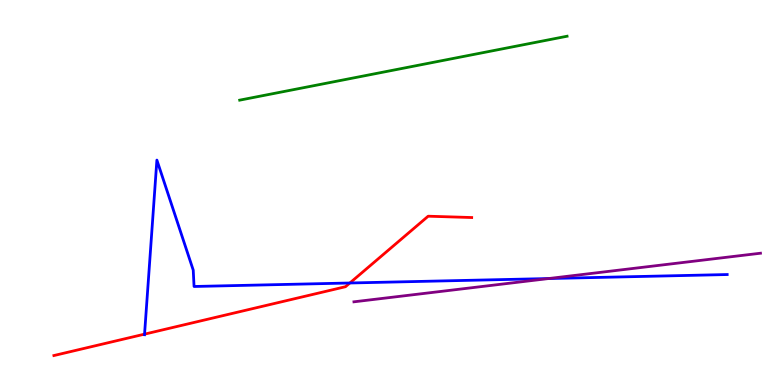[{'lines': ['blue', 'red'], 'intersections': [{'x': 1.87, 'y': 1.32}, {'x': 4.51, 'y': 2.65}]}, {'lines': ['green', 'red'], 'intersections': []}, {'lines': ['purple', 'red'], 'intersections': []}, {'lines': ['blue', 'green'], 'intersections': []}, {'lines': ['blue', 'purple'], 'intersections': [{'x': 7.08, 'y': 2.77}]}, {'lines': ['green', 'purple'], 'intersections': []}]